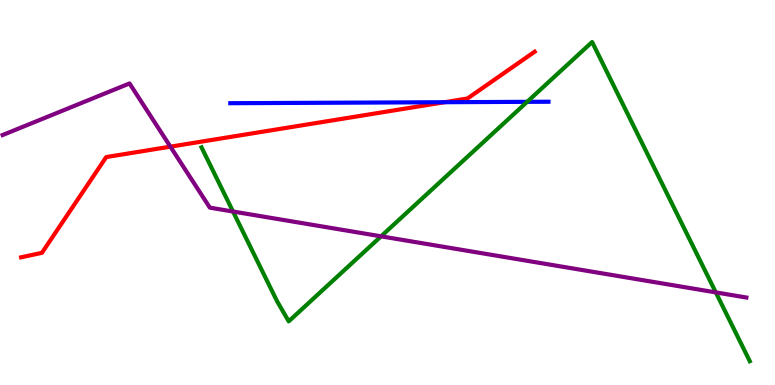[{'lines': ['blue', 'red'], 'intersections': [{'x': 5.74, 'y': 7.35}]}, {'lines': ['green', 'red'], 'intersections': []}, {'lines': ['purple', 'red'], 'intersections': [{'x': 2.2, 'y': 6.19}]}, {'lines': ['blue', 'green'], 'intersections': [{'x': 6.8, 'y': 7.35}]}, {'lines': ['blue', 'purple'], 'intersections': []}, {'lines': ['green', 'purple'], 'intersections': [{'x': 3.01, 'y': 4.51}, {'x': 4.92, 'y': 3.86}, {'x': 9.24, 'y': 2.41}]}]